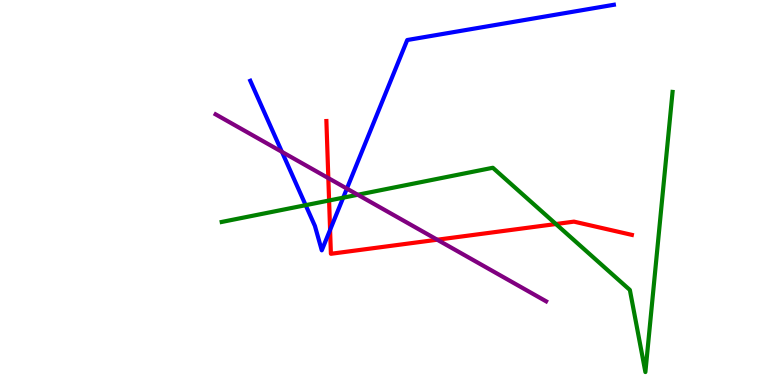[{'lines': ['blue', 'red'], 'intersections': [{'x': 4.26, 'y': 4.03}]}, {'lines': ['green', 'red'], 'intersections': [{'x': 4.25, 'y': 4.79}, {'x': 7.17, 'y': 4.18}]}, {'lines': ['purple', 'red'], 'intersections': [{'x': 4.24, 'y': 5.37}, {'x': 5.64, 'y': 3.77}]}, {'lines': ['blue', 'green'], 'intersections': [{'x': 3.94, 'y': 4.67}, {'x': 4.43, 'y': 4.87}]}, {'lines': ['blue', 'purple'], 'intersections': [{'x': 3.64, 'y': 6.06}, {'x': 4.48, 'y': 5.1}]}, {'lines': ['green', 'purple'], 'intersections': [{'x': 4.62, 'y': 4.94}]}]